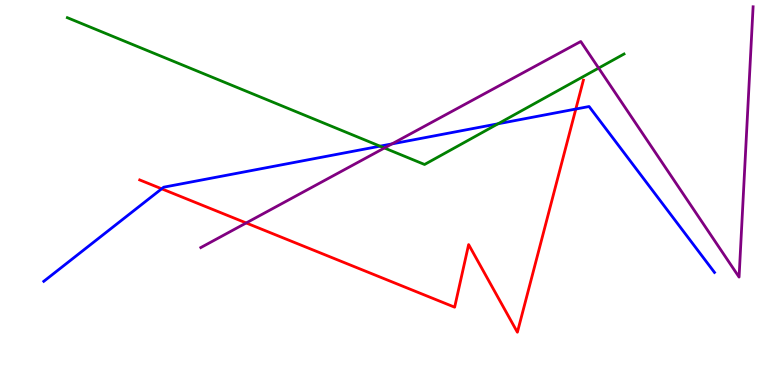[{'lines': ['blue', 'red'], 'intersections': [{'x': 2.09, 'y': 5.1}, {'x': 7.43, 'y': 7.17}]}, {'lines': ['green', 'red'], 'intersections': []}, {'lines': ['purple', 'red'], 'intersections': [{'x': 3.18, 'y': 4.21}]}, {'lines': ['blue', 'green'], 'intersections': [{'x': 4.9, 'y': 6.2}, {'x': 6.43, 'y': 6.78}]}, {'lines': ['blue', 'purple'], 'intersections': [{'x': 5.06, 'y': 6.26}]}, {'lines': ['green', 'purple'], 'intersections': [{'x': 4.96, 'y': 6.16}, {'x': 7.72, 'y': 8.23}]}]